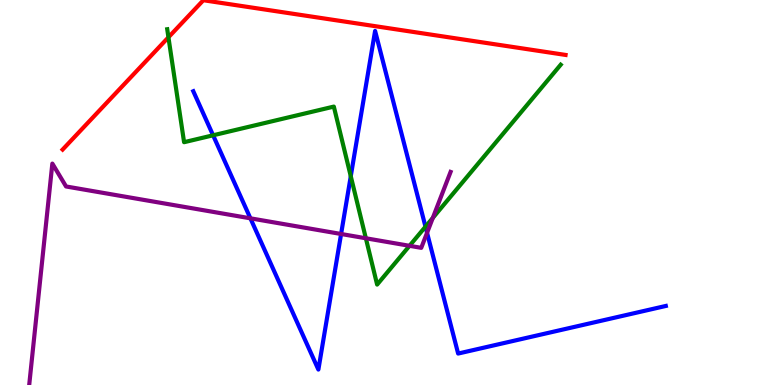[{'lines': ['blue', 'red'], 'intersections': []}, {'lines': ['green', 'red'], 'intersections': [{'x': 2.17, 'y': 9.03}]}, {'lines': ['purple', 'red'], 'intersections': []}, {'lines': ['blue', 'green'], 'intersections': [{'x': 2.75, 'y': 6.49}, {'x': 4.53, 'y': 5.42}, {'x': 5.49, 'y': 4.11}]}, {'lines': ['blue', 'purple'], 'intersections': [{'x': 3.23, 'y': 4.33}, {'x': 4.4, 'y': 3.92}, {'x': 5.51, 'y': 3.95}]}, {'lines': ['green', 'purple'], 'intersections': [{'x': 4.72, 'y': 3.81}, {'x': 5.28, 'y': 3.62}, {'x': 5.58, 'y': 4.34}]}]